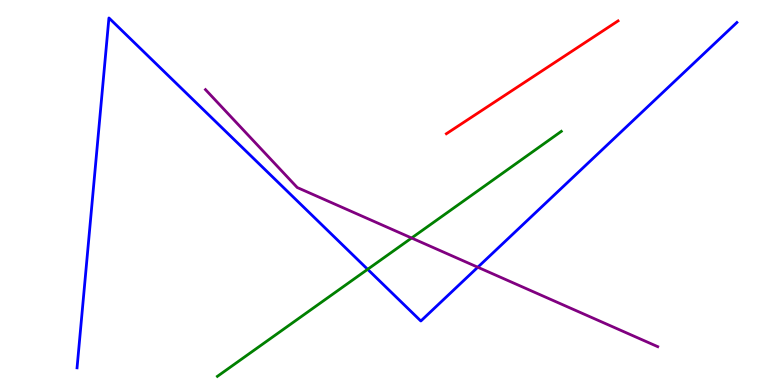[{'lines': ['blue', 'red'], 'intersections': []}, {'lines': ['green', 'red'], 'intersections': []}, {'lines': ['purple', 'red'], 'intersections': []}, {'lines': ['blue', 'green'], 'intersections': [{'x': 4.74, 'y': 3.0}]}, {'lines': ['blue', 'purple'], 'intersections': [{'x': 6.17, 'y': 3.06}]}, {'lines': ['green', 'purple'], 'intersections': [{'x': 5.31, 'y': 3.82}]}]